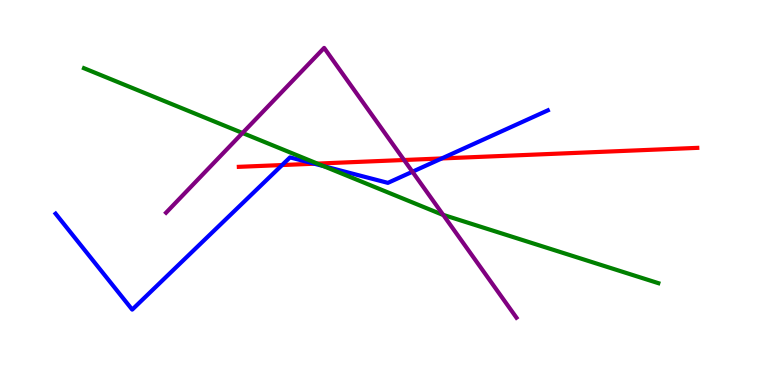[{'lines': ['blue', 'red'], 'intersections': [{'x': 3.64, 'y': 5.71}, {'x': 4.06, 'y': 5.75}, {'x': 5.7, 'y': 5.88}]}, {'lines': ['green', 'red'], 'intersections': [{'x': 4.1, 'y': 5.75}]}, {'lines': ['purple', 'red'], 'intersections': [{'x': 5.21, 'y': 5.84}]}, {'lines': ['blue', 'green'], 'intersections': [{'x': 4.18, 'y': 5.69}]}, {'lines': ['blue', 'purple'], 'intersections': [{'x': 5.32, 'y': 5.54}]}, {'lines': ['green', 'purple'], 'intersections': [{'x': 3.13, 'y': 6.55}, {'x': 5.72, 'y': 4.42}]}]